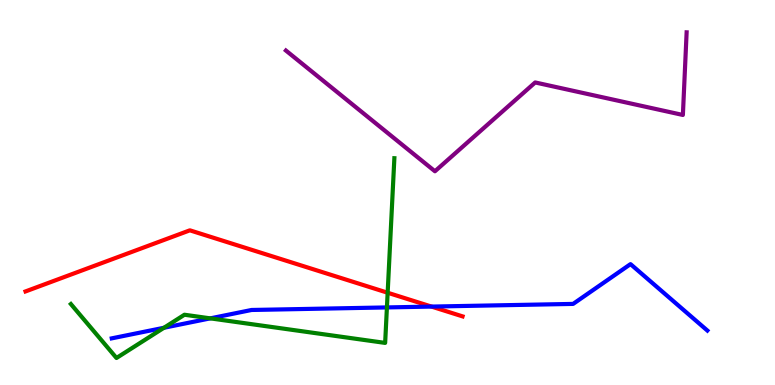[{'lines': ['blue', 'red'], 'intersections': [{'x': 5.57, 'y': 2.04}]}, {'lines': ['green', 'red'], 'intersections': [{'x': 5.0, 'y': 2.4}]}, {'lines': ['purple', 'red'], 'intersections': []}, {'lines': ['blue', 'green'], 'intersections': [{'x': 2.12, 'y': 1.49}, {'x': 2.71, 'y': 1.73}, {'x': 4.99, 'y': 2.02}]}, {'lines': ['blue', 'purple'], 'intersections': []}, {'lines': ['green', 'purple'], 'intersections': []}]